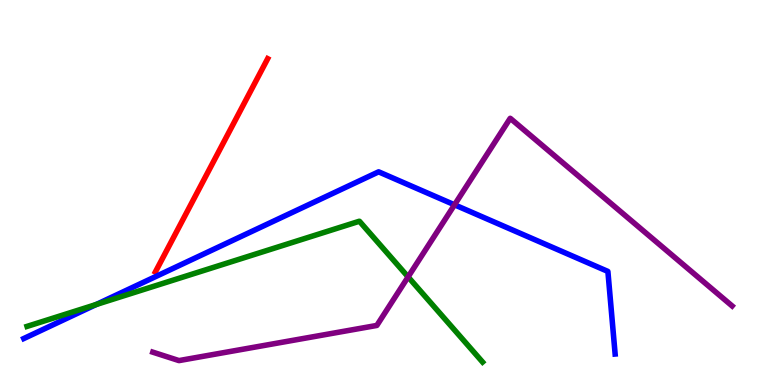[{'lines': ['blue', 'red'], 'intersections': []}, {'lines': ['green', 'red'], 'intersections': []}, {'lines': ['purple', 'red'], 'intersections': []}, {'lines': ['blue', 'green'], 'intersections': [{'x': 1.24, 'y': 2.09}]}, {'lines': ['blue', 'purple'], 'intersections': [{'x': 5.86, 'y': 4.68}]}, {'lines': ['green', 'purple'], 'intersections': [{'x': 5.27, 'y': 2.81}]}]